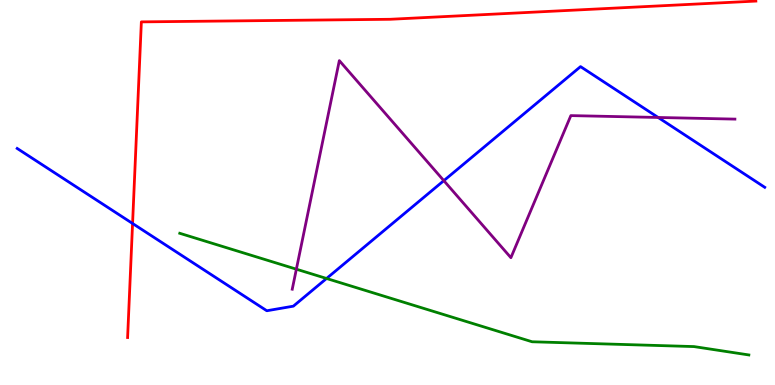[{'lines': ['blue', 'red'], 'intersections': [{'x': 1.71, 'y': 4.2}]}, {'lines': ['green', 'red'], 'intersections': []}, {'lines': ['purple', 'red'], 'intersections': []}, {'lines': ['blue', 'green'], 'intersections': [{'x': 4.21, 'y': 2.77}]}, {'lines': ['blue', 'purple'], 'intersections': [{'x': 5.73, 'y': 5.31}, {'x': 8.49, 'y': 6.95}]}, {'lines': ['green', 'purple'], 'intersections': [{'x': 3.82, 'y': 3.01}]}]